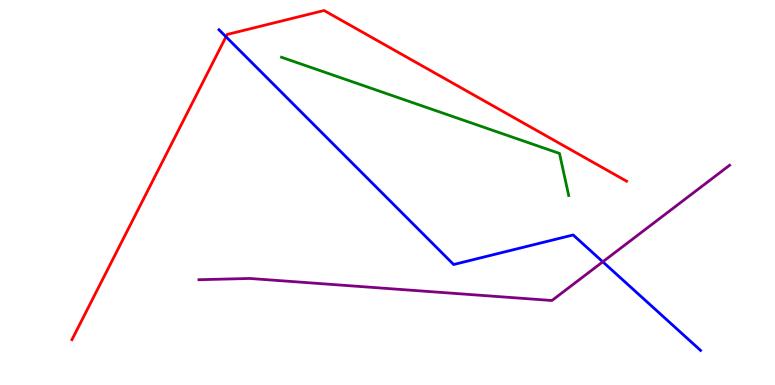[{'lines': ['blue', 'red'], 'intersections': [{'x': 2.92, 'y': 9.05}]}, {'lines': ['green', 'red'], 'intersections': []}, {'lines': ['purple', 'red'], 'intersections': []}, {'lines': ['blue', 'green'], 'intersections': []}, {'lines': ['blue', 'purple'], 'intersections': [{'x': 7.78, 'y': 3.2}]}, {'lines': ['green', 'purple'], 'intersections': []}]